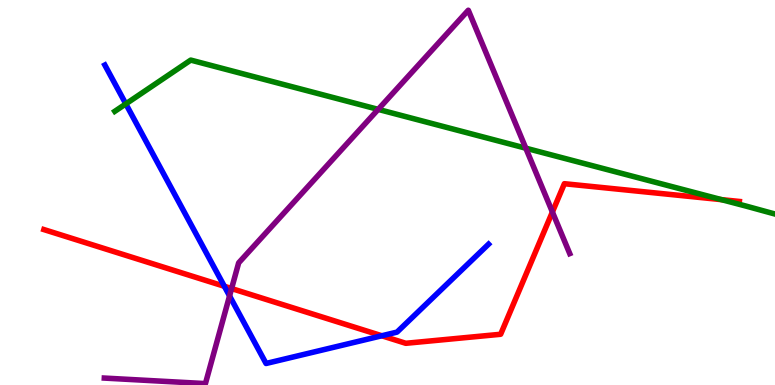[{'lines': ['blue', 'red'], 'intersections': [{'x': 2.89, 'y': 2.56}, {'x': 4.93, 'y': 1.28}]}, {'lines': ['green', 'red'], 'intersections': [{'x': 9.31, 'y': 4.81}]}, {'lines': ['purple', 'red'], 'intersections': [{'x': 2.99, 'y': 2.51}, {'x': 7.13, 'y': 4.49}]}, {'lines': ['blue', 'green'], 'intersections': [{'x': 1.62, 'y': 7.3}]}, {'lines': ['blue', 'purple'], 'intersections': [{'x': 2.96, 'y': 2.31}]}, {'lines': ['green', 'purple'], 'intersections': [{'x': 4.88, 'y': 7.16}, {'x': 6.78, 'y': 6.15}]}]